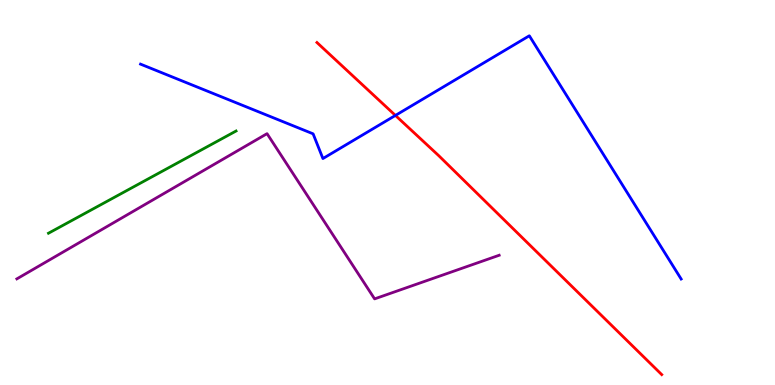[{'lines': ['blue', 'red'], 'intersections': [{'x': 5.1, 'y': 7.0}]}, {'lines': ['green', 'red'], 'intersections': []}, {'lines': ['purple', 'red'], 'intersections': []}, {'lines': ['blue', 'green'], 'intersections': []}, {'lines': ['blue', 'purple'], 'intersections': []}, {'lines': ['green', 'purple'], 'intersections': []}]